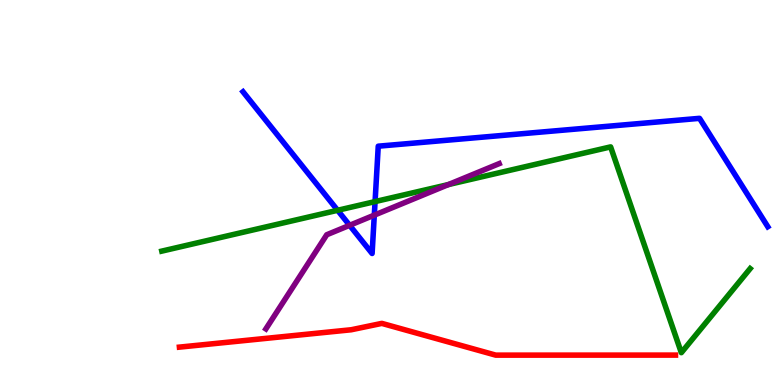[{'lines': ['blue', 'red'], 'intersections': []}, {'lines': ['green', 'red'], 'intersections': []}, {'lines': ['purple', 'red'], 'intersections': []}, {'lines': ['blue', 'green'], 'intersections': [{'x': 4.36, 'y': 4.54}, {'x': 4.84, 'y': 4.76}]}, {'lines': ['blue', 'purple'], 'intersections': [{'x': 4.51, 'y': 4.15}, {'x': 4.83, 'y': 4.41}]}, {'lines': ['green', 'purple'], 'intersections': [{'x': 5.79, 'y': 5.21}]}]